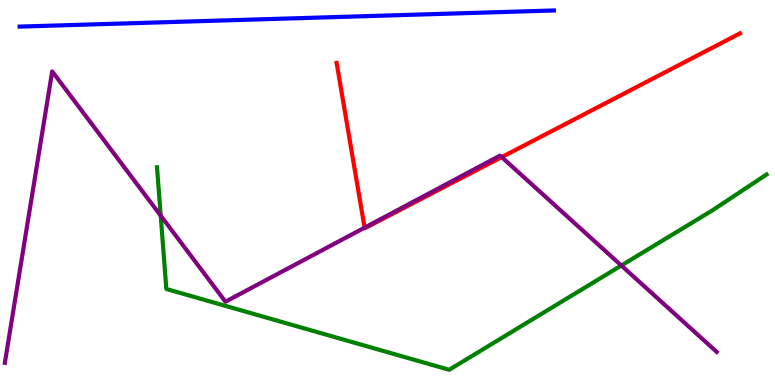[{'lines': ['blue', 'red'], 'intersections': []}, {'lines': ['green', 'red'], 'intersections': []}, {'lines': ['purple', 'red'], 'intersections': [{'x': 4.7, 'y': 4.09}, {'x': 6.47, 'y': 5.92}]}, {'lines': ['blue', 'green'], 'intersections': []}, {'lines': ['blue', 'purple'], 'intersections': []}, {'lines': ['green', 'purple'], 'intersections': [{'x': 2.07, 'y': 4.4}, {'x': 8.02, 'y': 3.1}]}]